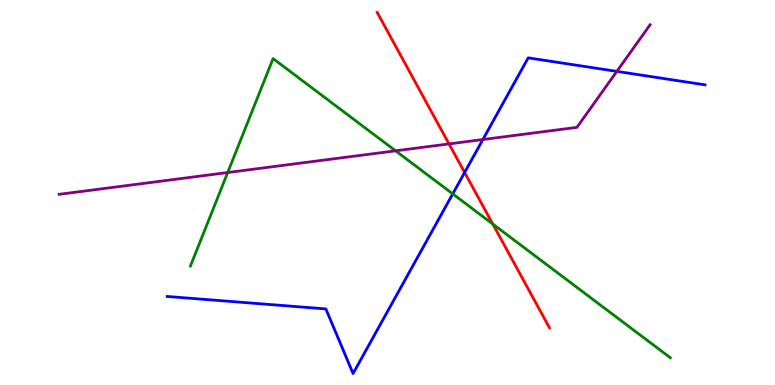[{'lines': ['blue', 'red'], 'intersections': [{'x': 6.0, 'y': 5.52}]}, {'lines': ['green', 'red'], 'intersections': [{'x': 6.36, 'y': 4.18}]}, {'lines': ['purple', 'red'], 'intersections': [{'x': 5.79, 'y': 6.26}]}, {'lines': ['blue', 'green'], 'intersections': [{'x': 5.84, 'y': 4.96}]}, {'lines': ['blue', 'purple'], 'intersections': [{'x': 6.23, 'y': 6.38}, {'x': 7.96, 'y': 8.15}]}, {'lines': ['green', 'purple'], 'intersections': [{'x': 2.94, 'y': 5.52}, {'x': 5.1, 'y': 6.08}]}]